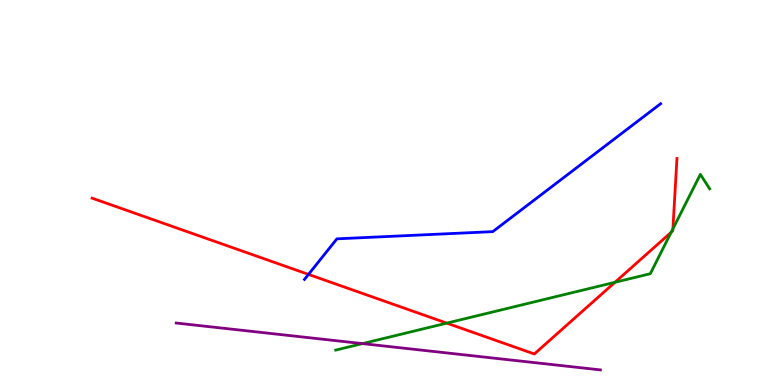[{'lines': ['blue', 'red'], 'intersections': [{'x': 3.98, 'y': 2.87}]}, {'lines': ['green', 'red'], 'intersections': [{'x': 5.77, 'y': 1.61}, {'x': 7.93, 'y': 2.67}, {'x': 8.66, 'y': 3.97}, {'x': 8.68, 'y': 4.05}]}, {'lines': ['purple', 'red'], 'intersections': []}, {'lines': ['blue', 'green'], 'intersections': []}, {'lines': ['blue', 'purple'], 'intersections': []}, {'lines': ['green', 'purple'], 'intersections': [{'x': 4.68, 'y': 1.08}]}]